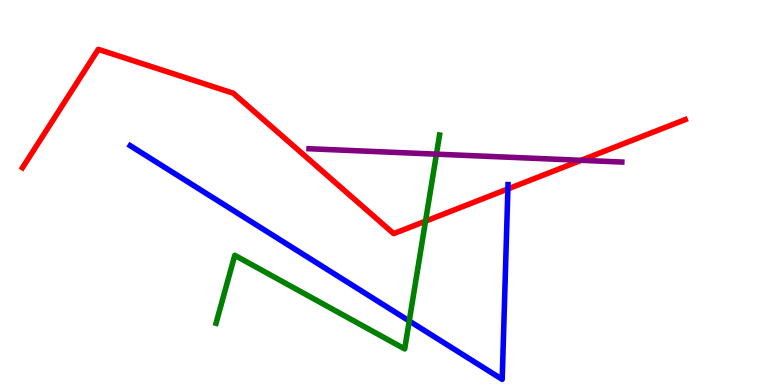[{'lines': ['blue', 'red'], 'intersections': [{'x': 6.55, 'y': 5.09}]}, {'lines': ['green', 'red'], 'intersections': [{'x': 5.49, 'y': 4.26}]}, {'lines': ['purple', 'red'], 'intersections': [{'x': 7.5, 'y': 5.84}]}, {'lines': ['blue', 'green'], 'intersections': [{'x': 5.28, 'y': 1.66}]}, {'lines': ['blue', 'purple'], 'intersections': []}, {'lines': ['green', 'purple'], 'intersections': [{'x': 5.63, 'y': 6.0}]}]